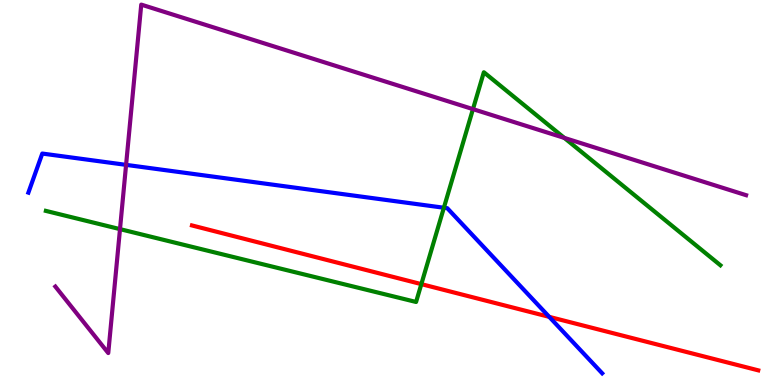[{'lines': ['blue', 'red'], 'intersections': [{'x': 7.09, 'y': 1.77}]}, {'lines': ['green', 'red'], 'intersections': [{'x': 5.44, 'y': 2.62}]}, {'lines': ['purple', 'red'], 'intersections': []}, {'lines': ['blue', 'green'], 'intersections': [{'x': 5.73, 'y': 4.6}]}, {'lines': ['blue', 'purple'], 'intersections': [{'x': 1.63, 'y': 5.72}]}, {'lines': ['green', 'purple'], 'intersections': [{'x': 1.55, 'y': 4.05}, {'x': 6.1, 'y': 7.17}, {'x': 7.28, 'y': 6.42}]}]